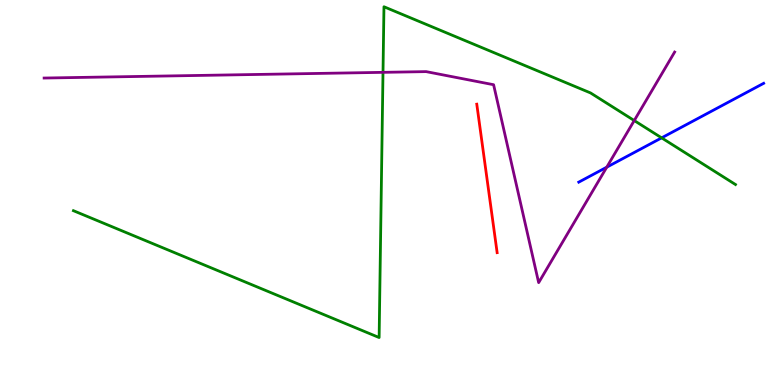[{'lines': ['blue', 'red'], 'intersections': []}, {'lines': ['green', 'red'], 'intersections': []}, {'lines': ['purple', 'red'], 'intersections': []}, {'lines': ['blue', 'green'], 'intersections': [{'x': 8.54, 'y': 6.42}]}, {'lines': ['blue', 'purple'], 'intersections': [{'x': 7.83, 'y': 5.66}]}, {'lines': ['green', 'purple'], 'intersections': [{'x': 4.94, 'y': 8.12}, {'x': 8.18, 'y': 6.87}]}]